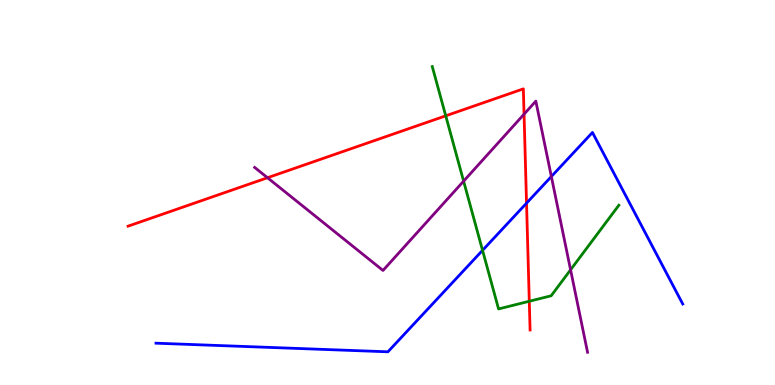[{'lines': ['blue', 'red'], 'intersections': [{'x': 6.79, 'y': 4.72}]}, {'lines': ['green', 'red'], 'intersections': [{'x': 5.75, 'y': 6.99}, {'x': 6.83, 'y': 2.18}]}, {'lines': ['purple', 'red'], 'intersections': [{'x': 3.45, 'y': 5.38}, {'x': 6.76, 'y': 7.03}]}, {'lines': ['blue', 'green'], 'intersections': [{'x': 6.23, 'y': 3.5}]}, {'lines': ['blue', 'purple'], 'intersections': [{'x': 7.11, 'y': 5.41}]}, {'lines': ['green', 'purple'], 'intersections': [{'x': 5.98, 'y': 5.29}, {'x': 7.36, 'y': 2.99}]}]